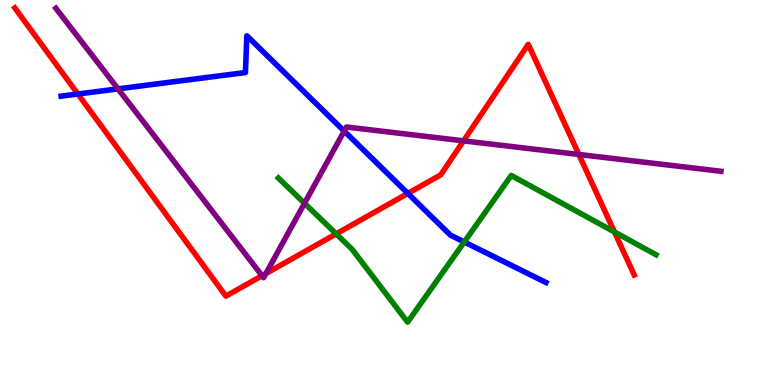[{'lines': ['blue', 'red'], 'intersections': [{'x': 1.01, 'y': 7.56}, {'x': 5.26, 'y': 4.98}]}, {'lines': ['green', 'red'], 'intersections': [{'x': 4.34, 'y': 3.93}, {'x': 7.93, 'y': 3.97}]}, {'lines': ['purple', 'red'], 'intersections': [{'x': 3.38, 'y': 2.84}, {'x': 3.43, 'y': 2.9}, {'x': 5.98, 'y': 6.34}, {'x': 7.47, 'y': 5.99}]}, {'lines': ['blue', 'green'], 'intersections': [{'x': 5.99, 'y': 3.71}]}, {'lines': ['blue', 'purple'], 'intersections': [{'x': 1.52, 'y': 7.69}, {'x': 4.44, 'y': 6.6}]}, {'lines': ['green', 'purple'], 'intersections': [{'x': 3.93, 'y': 4.72}]}]